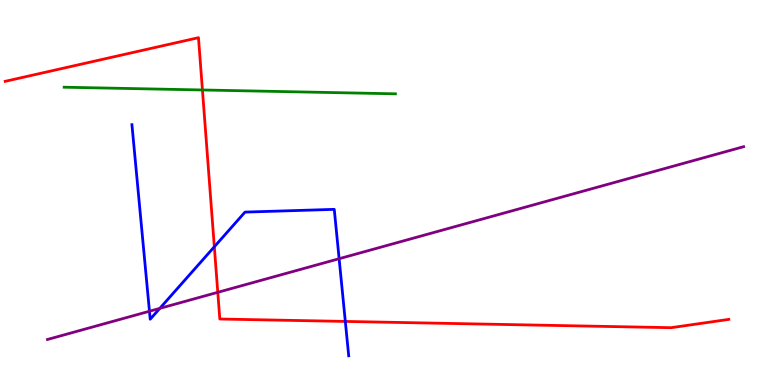[{'lines': ['blue', 'red'], 'intersections': [{'x': 2.77, 'y': 3.59}, {'x': 4.46, 'y': 1.65}]}, {'lines': ['green', 'red'], 'intersections': [{'x': 2.61, 'y': 7.66}]}, {'lines': ['purple', 'red'], 'intersections': [{'x': 2.81, 'y': 2.41}]}, {'lines': ['blue', 'green'], 'intersections': []}, {'lines': ['blue', 'purple'], 'intersections': [{'x': 1.93, 'y': 1.92}, {'x': 2.06, 'y': 1.99}, {'x': 4.38, 'y': 3.28}]}, {'lines': ['green', 'purple'], 'intersections': []}]